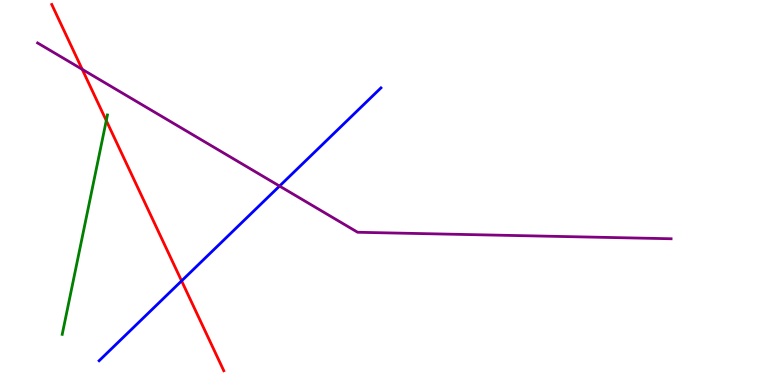[{'lines': ['blue', 'red'], 'intersections': [{'x': 2.34, 'y': 2.7}]}, {'lines': ['green', 'red'], 'intersections': [{'x': 1.37, 'y': 6.87}]}, {'lines': ['purple', 'red'], 'intersections': [{'x': 1.06, 'y': 8.2}]}, {'lines': ['blue', 'green'], 'intersections': []}, {'lines': ['blue', 'purple'], 'intersections': [{'x': 3.61, 'y': 5.17}]}, {'lines': ['green', 'purple'], 'intersections': []}]